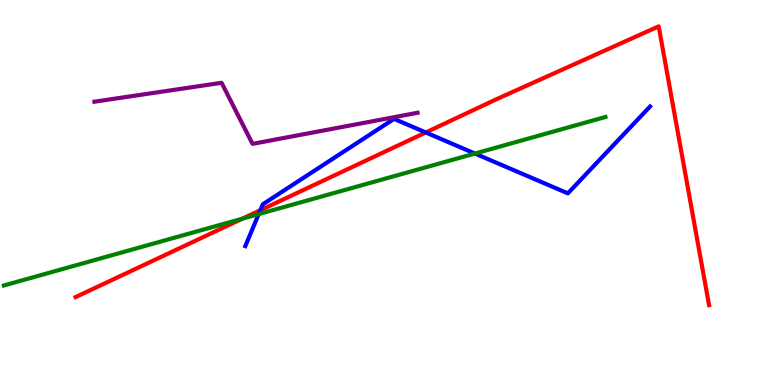[{'lines': ['blue', 'red'], 'intersections': [{'x': 3.36, 'y': 4.54}, {'x': 5.49, 'y': 6.56}]}, {'lines': ['green', 'red'], 'intersections': [{'x': 3.13, 'y': 4.32}]}, {'lines': ['purple', 'red'], 'intersections': []}, {'lines': ['blue', 'green'], 'intersections': [{'x': 3.34, 'y': 4.44}, {'x': 6.13, 'y': 6.01}]}, {'lines': ['blue', 'purple'], 'intersections': []}, {'lines': ['green', 'purple'], 'intersections': []}]